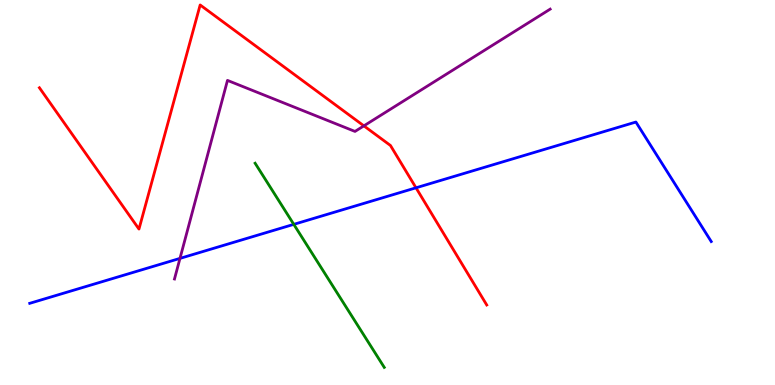[{'lines': ['blue', 'red'], 'intersections': [{'x': 5.37, 'y': 5.12}]}, {'lines': ['green', 'red'], 'intersections': []}, {'lines': ['purple', 'red'], 'intersections': [{'x': 4.7, 'y': 6.73}]}, {'lines': ['blue', 'green'], 'intersections': [{'x': 3.79, 'y': 4.17}]}, {'lines': ['blue', 'purple'], 'intersections': [{'x': 2.32, 'y': 3.29}]}, {'lines': ['green', 'purple'], 'intersections': []}]